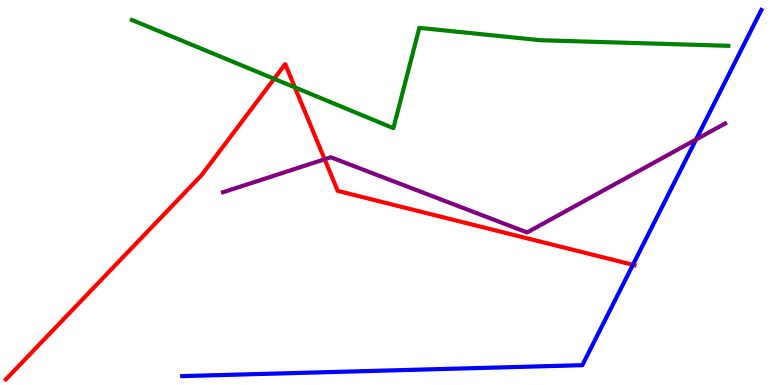[{'lines': ['blue', 'red'], 'intersections': [{'x': 8.17, 'y': 3.12}]}, {'lines': ['green', 'red'], 'intersections': [{'x': 3.54, 'y': 7.95}, {'x': 3.8, 'y': 7.73}]}, {'lines': ['purple', 'red'], 'intersections': [{'x': 4.19, 'y': 5.86}]}, {'lines': ['blue', 'green'], 'intersections': []}, {'lines': ['blue', 'purple'], 'intersections': [{'x': 8.98, 'y': 6.38}]}, {'lines': ['green', 'purple'], 'intersections': []}]